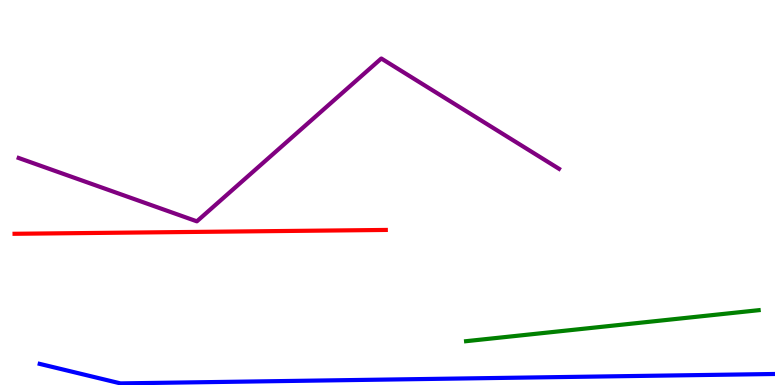[{'lines': ['blue', 'red'], 'intersections': []}, {'lines': ['green', 'red'], 'intersections': []}, {'lines': ['purple', 'red'], 'intersections': []}, {'lines': ['blue', 'green'], 'intersections': []}, {'lines': ['blue', 'purple'], 'intersections': []}, {'lines': ['green', 'purple'], 'intersections': []}]